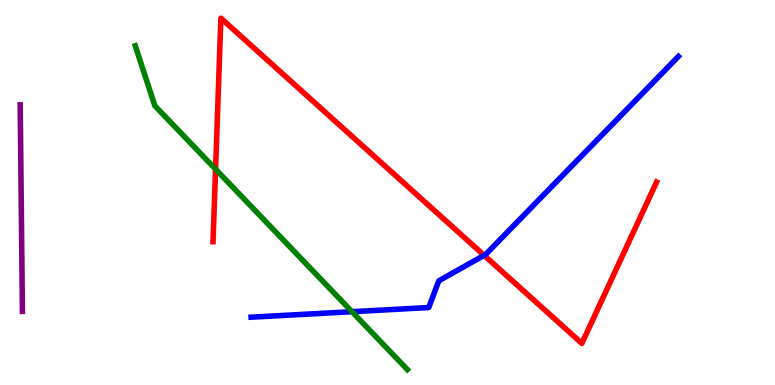[{'lines': ['blue', 'red'], 'intersections': [{'x': 6.25, 'y': 3.37}]}, {'lines': ['green', 'red'], 'intersections': [{'x': 2.78, 'y': 5.61}]}, {'lines': ['purple', 'red'], 'intersections': []}, {'lines': ['blue', 'green'], 'intersections': [{'x': 4.54, 'y': 1.9}]}, {'lines': ['blue', 'purple'], 'intersections': []}, {'lines': ['green', 'purple'], 'intersections': []}]